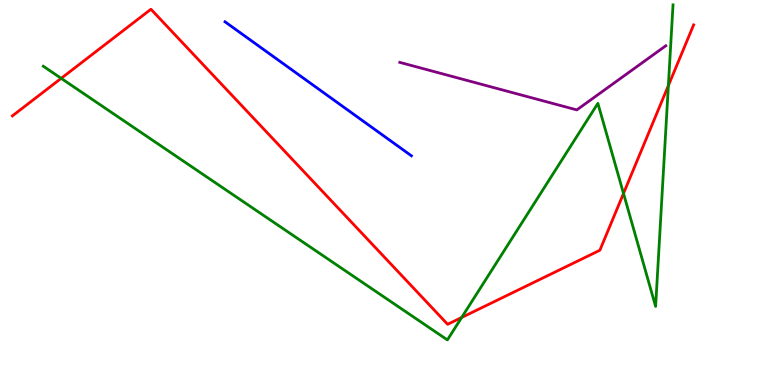[{'lines': ['blue', 'red'], 'intersections': []}, {'lines': ['green', 'red'], 'intersections': [{'x': 0.789, 'y': 7.97}, {'x': 5.96, 'y': 1.75}, {'x': 8.05, 'y': 4.98}, {'x': 8.62, 'y': 7.78}]}, {'lines': ['purple', 'red'], 'intersections': []}, {'lines': ['blue', 'green'], 'intersections': []}, {'lines': ['blue', 'purple'], 'intersections': []}, {'lines': ['green', 'purple'], 'intersections': []}]